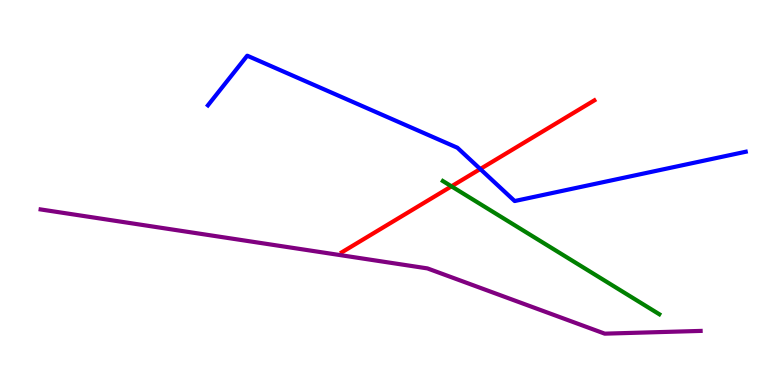[{'lines': ['blue', 'red'], 'intersections': [{'x': 6.2, 'y': 5.61}]}, {'lines': ['green', 'red'], 'intersections': [{'x': 5.83, 'y': 5.16}]}, {'lines': ['purple', 'red'], 'intersections': []}, {'lines': ['blue', 'green'], 'intersections': []}, {'lines': ['blue', 'purple'], 'intersections': []}, {'lines': ['green', 'purple'], 'intersections': []}]